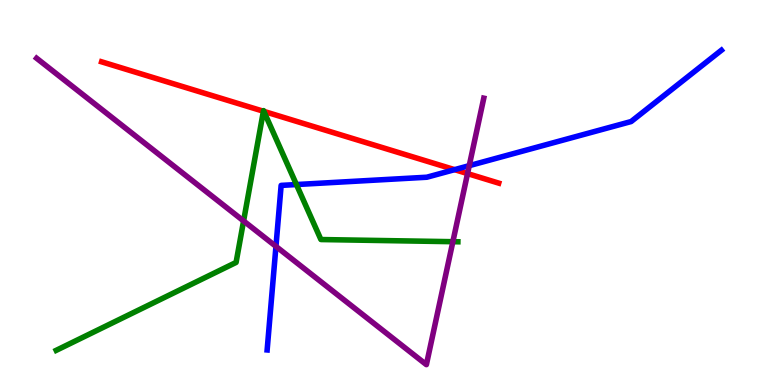[{'lines': ['blue', 'red'], 'intersections': [{'x': 5.87, 'y': 5.59}]}, {'lines': ['green', 'red'], 'intersections': [{'x': 3.4, 'y': 7.11}, {'x': 3.4, 'y': 7.11}]}, {'lines': ['purple', 'red'], 'intersections': [{'x': 6.03, 'y': 5.49}]}, {'lines': ['blue', 'green'], 'intersections': [{'x': 3.82, 'y': 5.21}]}, {'lines': ['blue', 'purple'], 'intersections': [{'x': 3.56, 'y': 3.6}, {'x': 6.05, 'y': 5.7}]}, {'lines': ['green', 'purple'], 'intersections': [{'x': 3.14, 'y': 4.26}, {'x': 5.84, 'y': 3.72}]}]